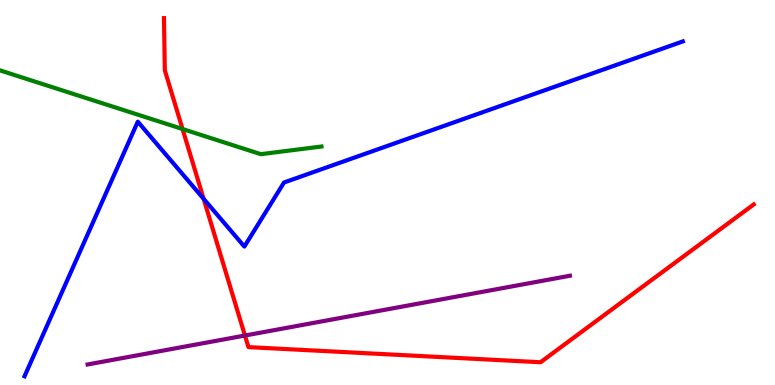[{'lines': ['blue', 'red'], 'intersections': [{'x': 2.63, 'y': 4.84}]}, {'lines': ['green', 'red'], 'intersections': [{'x': 2.36, 'y': 6.65}]}, {'lines': ['purple', 'red'], 'intersections': [{'x': 3.16, 'y': 1.28}]}, {'lines': ['blue', 'green'], 'intersections': []}, {'lines': ['blue', 'purple'], 'intersections': []}, {'lines': ['green', 'purple'], 'intersections': []}]